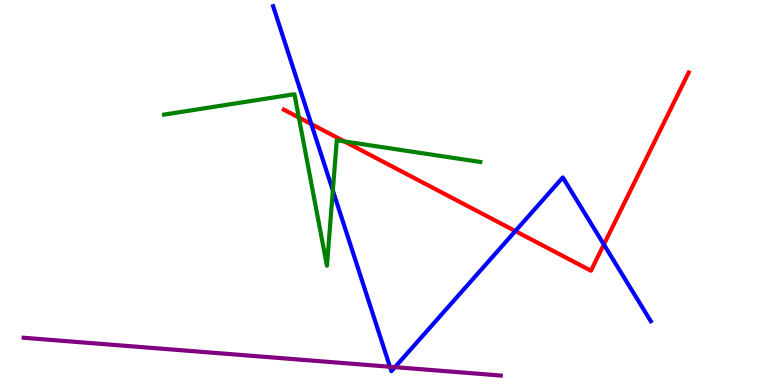[{'lines': ['blue', 'red'], 'intersections': [{'x': 4.02, 'y': 6.78}, {'x': 6.65, 'y': 4.0}, {'x': 7.79, 'y': 3.65}]}, {'lines': ['green', 'red'], 'intersections': [{'x': 3.86, 'y': 6.95}, {'x': 4.44, 'y': 6.33}]}, {'lines': ['purple', 'red'], 'intersections': []}, {'lines': ['blue', 'green'], 'intersections': [{'x': 4.29, 'y': 5.05}]}, {'lines': ['blue', 'purple'], 'intersections': [{'x': 5.03, 'y': 0.474}, {'x': 5.1, 'y': 0.463}]}, {'lines': ['green', 'purple'], 'intersections': []}]